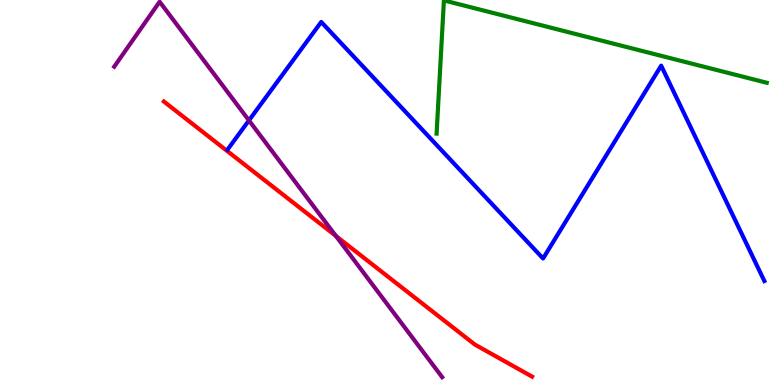[{'lines': ['blue', 'red'], 'intersections': []}, {'lines': ['green', 'red'], 'intersections': []}, {'lines': ['purple', 'red'], 'intersections': [{'x': 4.33, 'y': 3.87}]}, {'lines': ['blue', 'green'], 'intersections': []}, {'lines': ['blue', 'purple'], 'intersections': [{'x': 3.21, 'y': 6.87}]}, {'lines': ['green', 'purple'], 'intersections': []}]